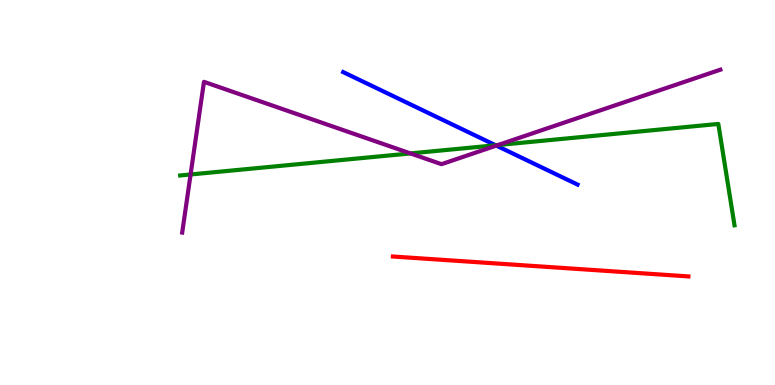[{'lines': ['blue', 'red'], 'intersections': []}, {'lines': ['green', 'red'], 'intersections': []}, {'lines': ['purple', 'red'], 'intersections': []}, {'lines': ['blue', 'green'], 'intersections': [{'x': 6.4, 'y': 6.23}]}, {'lines': ['blue', 'purple'], 'intersections': [{'x': 6.4, 'y': 6.22}]}, {'lines': ['green', 'purple'], 'intersections': [{'x': 2.46, 'y': 5.47}, {'x': 5.3, 'y': 6.02}, {'x': 6.43, 'y': 6.23}]}]